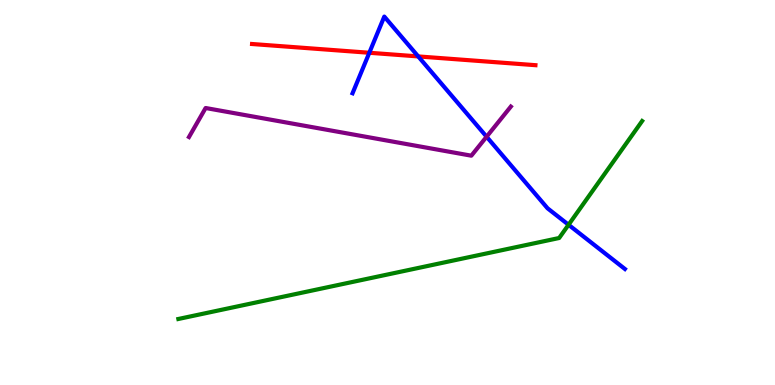[{'lines': ['blue', 'red'], 'intersections': [{'x': 4.77, 'y': 8.63}, {'x': 5.4, 'y': 8.53}]}, {'lines': ['green', 'red'], 'intersections': []}, {'lines': ['purple', 'red'], 'intersections': []}, {'lines': ['blue', 'green'], 'intersections': [{'x': 7.34, 'y': 4.16}]}, {'lines': ['blue', 'purple'], 'intersections': [{'x': 6.28, 'y': 6.45}]}, {'lines': ['green', 'purple'], 'intersections': []}]